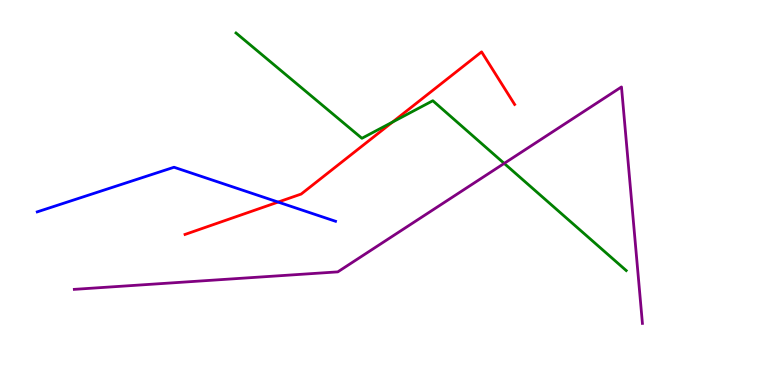[{'lines': ['blue', 'red'], 'intersections': [{'x': 3.59, 'y': 4.75}]}, {'lines': ['green', 'red'], 'intersections': [{'x': 5.06, 'y': 6.83}]}, {'lines': ['purple', 'red'], 'intersections': []}, {'lines': ['blue', 'green'], 'intersections': []}, {'lines': ['blue', 'purple'], 'intersections': []}, {'lines': ['green', 'purple'], 'intersections': [{'x': 6.51, 'y': 5.76}]}]